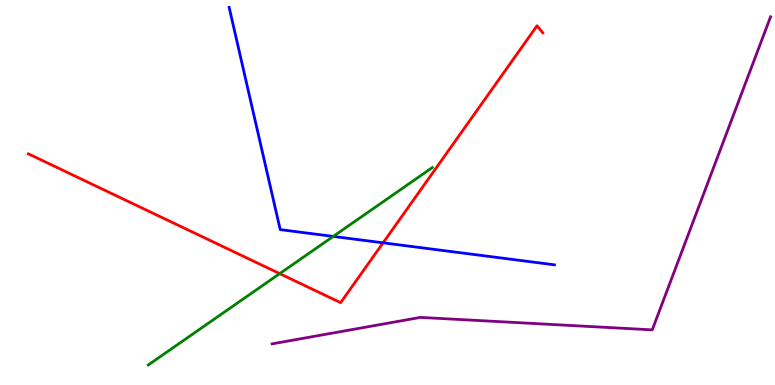[{'lines': ['blue', 'red'], 'intersections': [{'x': 4.94, 'y': 3.69}]}, {'lines': ['green', 'red'], 'intersections': [{'x': 3.61, 'y': 2.89}]}, {'lines': ['purple', 'red'], 'intersections': []}, {'lines': ['blue', 'green'], 'intersections': [{'x': 4.3, 'y': 3.86}]}, {'lines': ['blue', 'purple'], 'intersections': []}, {'lines': ['green', 'purple'], 'intersections': []}]